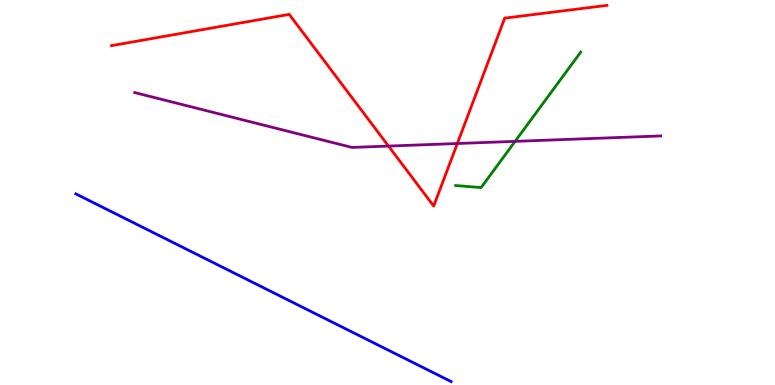[{'lines': ['blue', 'red'], 'intersections': []}, {'lines': ['green', 'red'], 'intersections': []}, {'lines': ['purple', 'red'], 'intersections': [{'x': 5.01, 'y': 6.21}, {'x': 5.9, 'y': 6.27}]}, {'lines': ['blue', 'green'], 'intersections': []}, {'lines': ['blue', 'purple'], 'intersections': []}, {'lines': ['green', 'purple'], 'intersections': [{'x': 6.65, 'y': 6.33}]}]